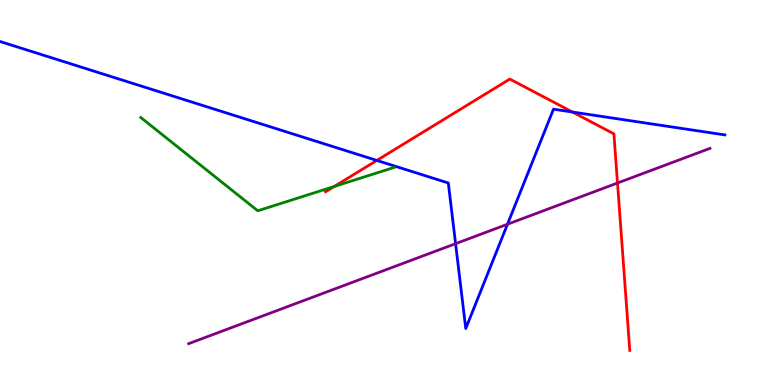[{'lines': ['blue', 'red'], 'intersections': [{'x': 4.86, 'y': 5.83}, {'x': 7.39, 'y': 7.09}]}, {'lines': ['green', 'red'], 'intersections': [{'x': 4.31, 'y': 5.16}]}, {'lines': ['purple', 'red'], 'intersections': [{'x': 7.97, 'y': 5.25}]}, {'lines': ['blue', 'green'], 'intersections': []}, {'lines': ['blue', 'purple'], 'intersections': [{'x': 5.88, 'y': 3.67}, {'x': 6.55, 'y': 4.18}]}, {'lines': ['green', 'purple'], 'intersections': []}]